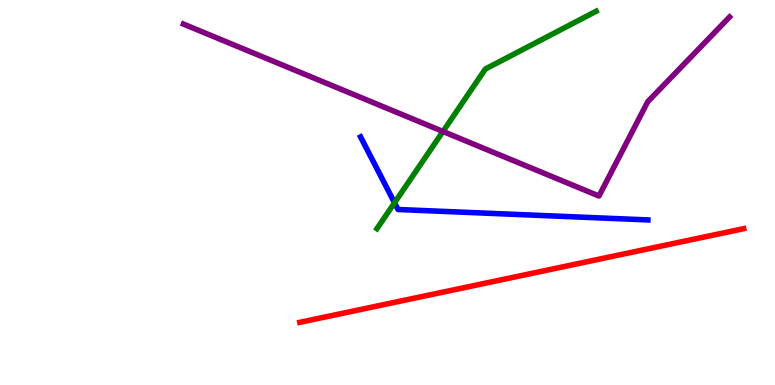[{'lines': ['blue', 'red'], 'intersections': []}, {'lines': ['green', 'red'], 'intersections': []}, {'lines': ['purple', 'red'], 'intersections': []}, {'lines': ['blue', 'green'], 'intersections': [{'x': 5.09, 'y': 4.73}]}, {'lines': ['blue', 'purple'], 'intersections': []}, {'lines': ['green', 'purple'], 'intersections': [{'x': 5.72, 'y': 6.59}]}]